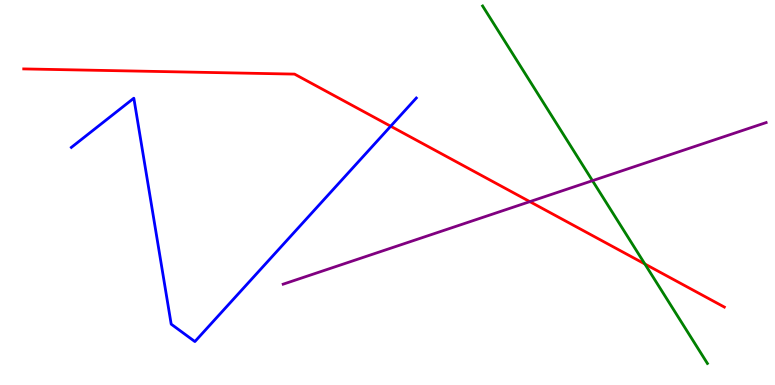[{'lines': ['blue', 'red'], 'intersections': [{'x': 5.04, 'y': 6.72}]}, {'lines': ['green', 'red'], 'intersections': [{'x': 8.32, 'y': 3.14}]}, {'lines': ['purple', 'red'], 'intersections': [{'x': 6.84, 'y': 4.76}]}, {'lines': ['blue', 'green'], 'intersections': []}, {'lines': ['blue', 'purple'], 'intersections': []}, {'lines': ['green', 'purple'], 'intersections': [{'x': 7.64, 'y': 5.31}]}]